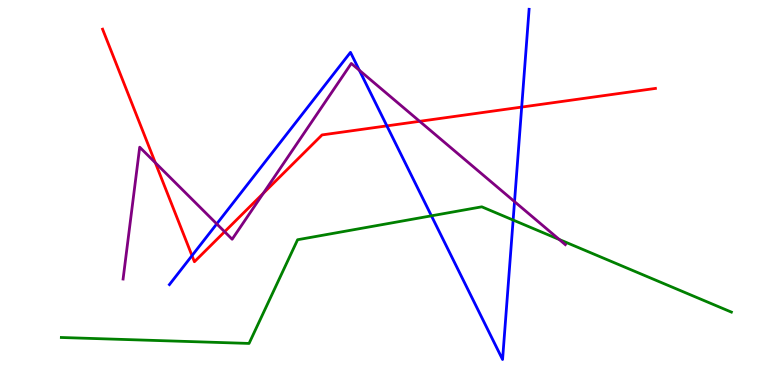[{'lines': ['blue', 'red'], 'intersections': [{'x': 2.48, 'y': 3.36}, {'x': 4.99, 'y': 6.73}, {'x': 6.73, 'y': 7.22}]}, {'lines': ['green', 'red'], 'intersections': []}, {'lines': ['purple', 'red'], 'intersections': [{'x': 2.0, 'y': 5.77}, {'x': 2.9, 'y': 3.98}, {'x': 3.4, 'y': 4.98}, {'x': 5.41, 'y': 6.85}]}, {'lines': ['blue', 'green'], 'intersections': [{'x': 5.57, 'y': 4.39}, {'x': 6.62, 'y': 4.28}]}, {'lines': ['blue', 'purple'], 'intersections': [{'x': 2.8, 'y': 4.18}, {'x': 4.64, 'y': 8.17}, {'x': 6.64, 'y': 4.76}]}, {'lines': ['green', 'purple'], 'intersections': [{'x': 7.22, 'y': 3.78}]}]